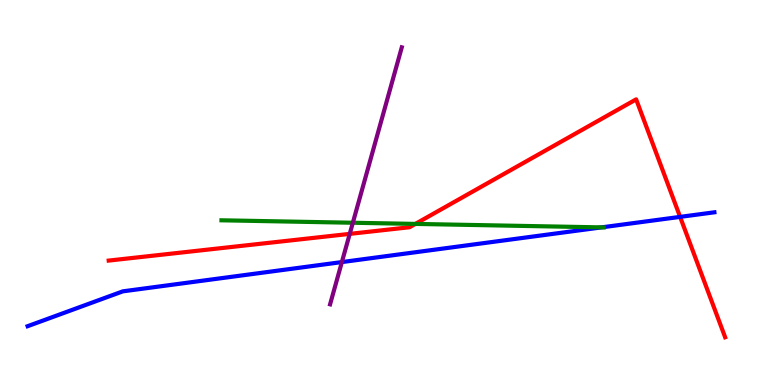[{'lines': ['blue', 'red'], 'intersections': [{'x': 8.78, 'y': 4.37}]}, {'lines': ['green', 'red'], 'intersections': [{'x': 5.36, 'y': 4.18}]}, {'lines': ['purple', 'red'], 'intersections': [{'x': 4.51, 'y': 3.93}]}, {'lines': ['blue', 'green'], 'intersections': [{'x': 7.76, 'y': 4.09}]}, {'lines': ['blue', 'purple'], 'intersections': [{'x': 4.41, 'y': 3.19}]}, {'lines': ['green', 'purple'], 'intersections': [{'x': 4.55, 'y': 4.21}]}]